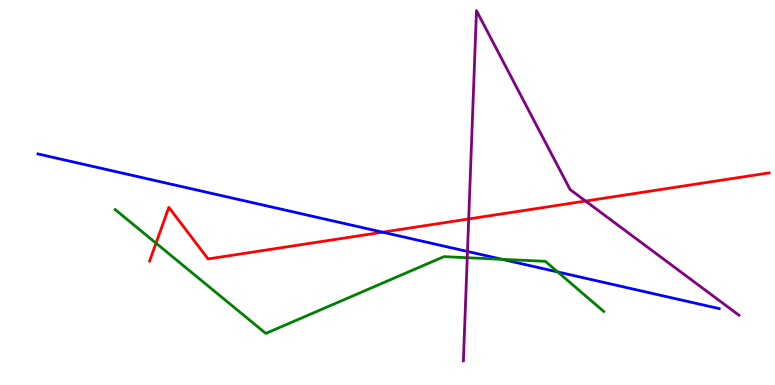[{'lines': ['blue', 'red'], 'intersections': [{'x': 4.94, 'y': 3.97}]}, {'lines': ['green', 'red'], 'intersections': [{'x': 2.01, 'y': 3.68}]}, {'lines': ['purple', 'red'], 'intersections': [{'x': 6.05, 'y': 4.31}, {'x': 7.56, 'y': 4.78}]}, {'lines': ['blue', 'green'], 'intersections': [{'x': 6.48, 'y': 3.26}, {'x': 7.2, 'y': 2.94}]}, {'lines': ['blue', 'purple'], 'intersections': [{'x': 6.03, 'y': 3.47}]}, {'lines': ['green', 'purple'], 'intersections': [{'x': 6.03, 'y': 3.31}]}]